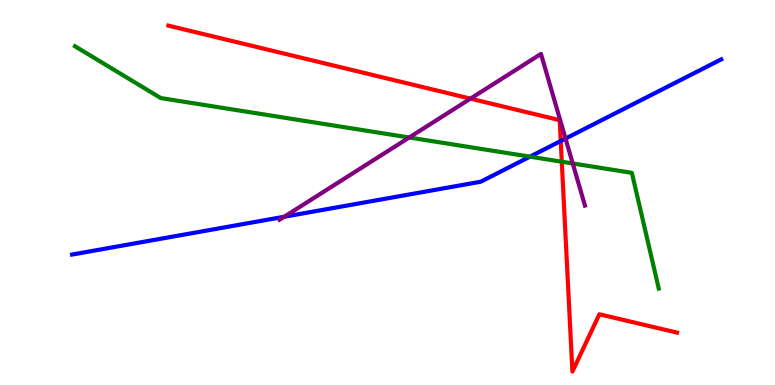[{'lines': ['blue', 'red'], 'intersections': [{'x': 7.24, 'y': 6.34}]}, {'lines': ['green', 'red'], 'intersections': [{'x': 7.25, 'y': 5.8}]}, {'lines': ['purple', 'red'], 'intersections': [{'x': 6.07, 'y': 7.44}]}, {'lines': ['blue', 'green'], 'intersections': [{'x': 6.84, 'y': 5.93}]}, {'lines': ['blue', 'purple'], 'intersections': [{'x': 3.67, 'y': 4.37}, {'x': 7.3, 'y': 6.4}]}, {'lines': ['green', 'purple'], 'intersections': [{'x': 5.28, 'y': 6.43}, {'x': 7.39, 'y': 5.75}]}]